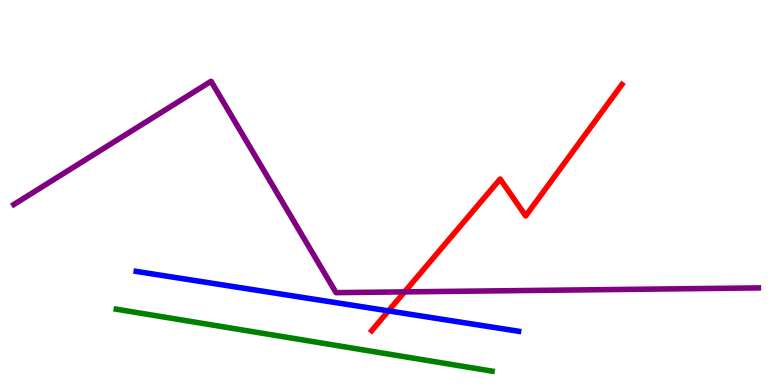[{'lines': ['blue', 'red'], 'intersections': [{'x': 5.01, 'y': 1.93}]}, {'lines': ['green', 'red'], 'intersections': []}, {'lines': ['purple', 'red'], 'intersections': [{'x': 5.22, 'y': 2.42}]}, {'lines': ['blue', 'green'], 'intersections': []}, {'lines': ['blue', 'purple'], 'intersections': []}, {'lines': ['green', 'purple'], 'intersections': []}]